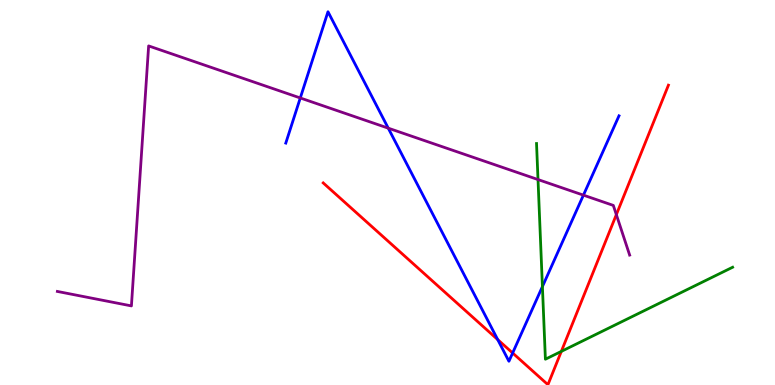[{'lines': ['blue', 'red'], 'intersections': [{'x': 6.42, 'y': 1.18}, {'x': 6.61, 'y': 0.831}]}, {'lines': ['green', 'red'], 'intersections': [{'x': 7.24, 'y': 0.873}]}, {'lines': ['purple', 'red'], 'intersections': [{'x': 7.95, 'y': 4.43}]}, {'lines': ['blue', 'green'], 'intersections': [{'x': 7.0, 'y': 2.56}]}, {'lines': ['blue', 'purple'], 'intersections': [{'x': 3.87, 'y': 7.46}, {'x': 5.01, 'y': 6.67}, {'x': 7.53, 'y': 4.93}]}, {'lines': ['green', 'purple'], 'intersections': [{'x': 6.94, 'y': 5.34}]}]